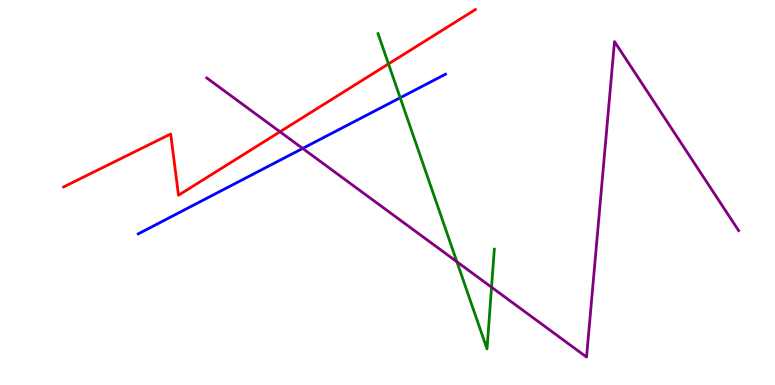[{'lines': ['blue', 'red'], 'intersections': []}, {'lines': ['green', 'red'], 'intersections': [{'x': 5.01, 'y': 8.34}]}, {'lines': ['purple', 'red'], 'intersections': [{'x': 3.61, 'y': 6.58}]}, {'lines': ['blue', 'green'], 'intersections': [{'x': 5.16, 'y': 7.46}]}, {'lines': ['blue', 'purple'], 'intersections': [{'x': 3.91, 'y': 6.14}]}, {'lines': ['green', 'purple'], 'intersections': [{'x': 5.9, 'y': 3.2}, {'x': 6.34, 'y': 2.54}]}]